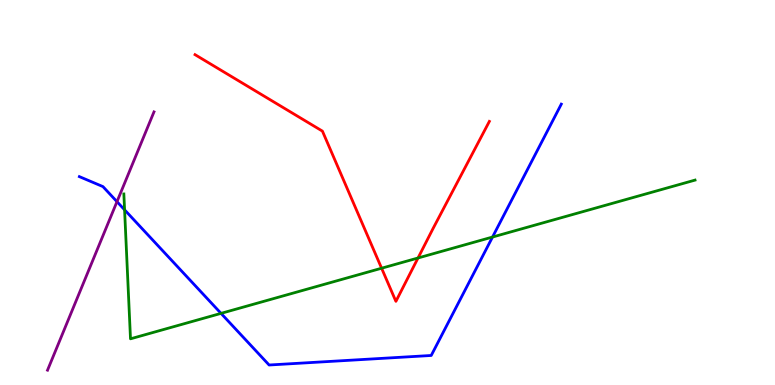[{'lines': ['blue', 'red'], 'intersections': []}, {'lines': ['green', 'red'], 'intersections': [{'x': 4.92, 'y': 3.03}, {'x': 5.39, 'y': 3.3}]}, {'lines': ['purple', 'red'], 'intersections': []}, {'lines': ['blue', 'green'], 'intersections': [{'x': 1.61, 'y': 4.55}, {'x': 2.85, 'y': 1.86}, {'x': 6.36, 'y': 3.84}]}, {'lines': ['blue', 'purple'], 'intersections': [{'x': 1.51, 'y': 4.76}]}, {'lines': ['green', 'purple'], 'intersections': []}]